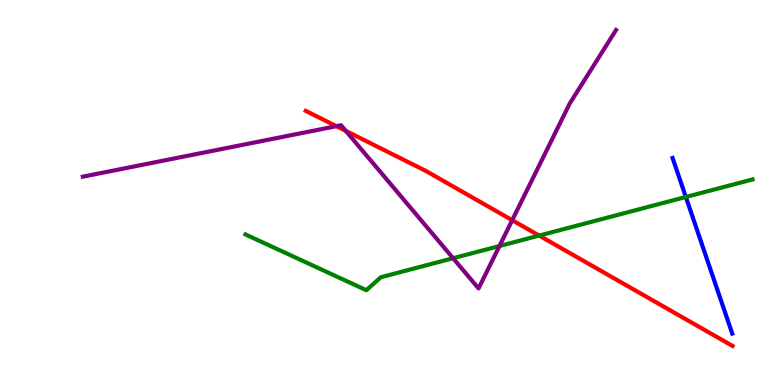[{'lines': ['blue', 'red'], 'intersections': []}, {'lines': ['green', 'red'], 'intersections': [{'x': 6.96, 'y': 3.88}]}, {'lines': ['purple', 'red'], 'intersections': [{'x': 4.34, 'y': 6.72}, {'x': 4.46, 'y': 6.6}, {'x': 6.61, 'y': 4.28}]}, {'lines': ['blue', 'green'], 'intersections': [{'x': 8.85, 'y': 4.88}]}, {'lines': ['blue', 'purple'], 'intersections': []}, {'lines': ['green', 'purple'], 'intersections': [{'x': 5.85, 'y': 3.29}, {'x': 6.44, 'y': 3.61}]}]